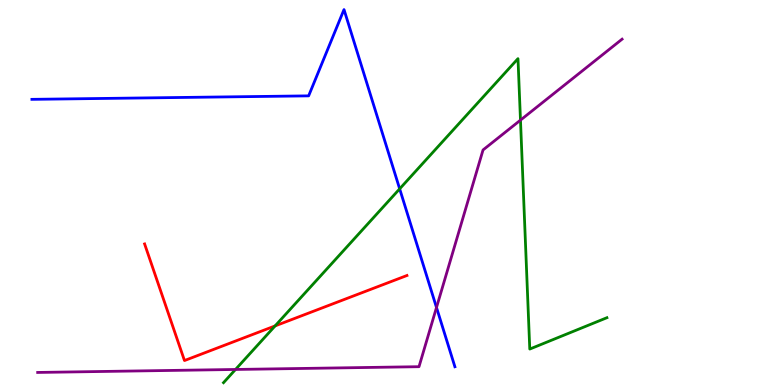[{'lines': ['blue', 'red'], 'intersections': []}, {'lines': ['green', 'red'], 'intersections': [{'x': 3.55, 'y': 1.53}]}, {'lines': ['purple', 'red'], 'intersections': []}, {'lines': ['blue', 'green'], 'intersections': [{'x': 5.16, 'y': 5.1}]}, {'lines': ['blue', 'purple'], 'intersections': [{'x': 5.63, 'y': 2.01}]}, {'lines': ['green', 'purple'], 'intersections': [{'x': 3.04, 'y': 0.404}, {'x': 6.72, 'y': 6.88}]}]